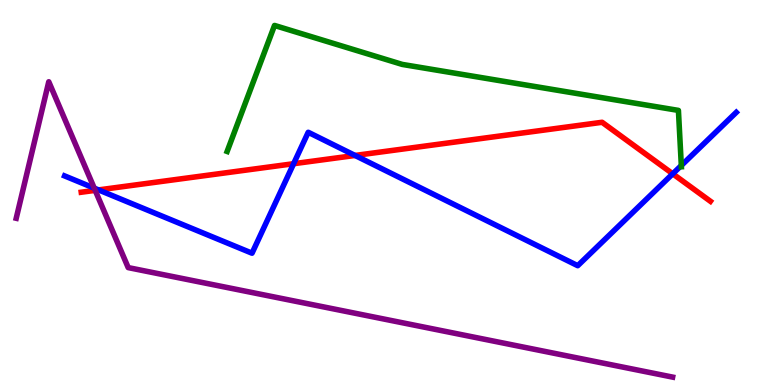[{'lines': ['blue', 'red'], 'intersections': [{'x': 1.27, 'y': 5.07}, {'x': 3.79, 'y': 5.75}, {'x': 4.58, 'y': 5.96}, {'x': 8.68, 'y': 5.49}]}, {'lines': ['green', 'red'], 'intersections': []}, {'lines': ['purple', 'red'], 'intersections': [{'x': 1.23, 'y': 5.06}]}, {'lines': ['blue', 'green'], 'intersections': [{'x': 8.79, 'y': 5.7}]}, {'lines': ['blue', 'purple'], 'intersections': [{'x': 1.22, 'y': 5.11}]}, {'lines': ['green', 'purple'], 'intersections': []}]